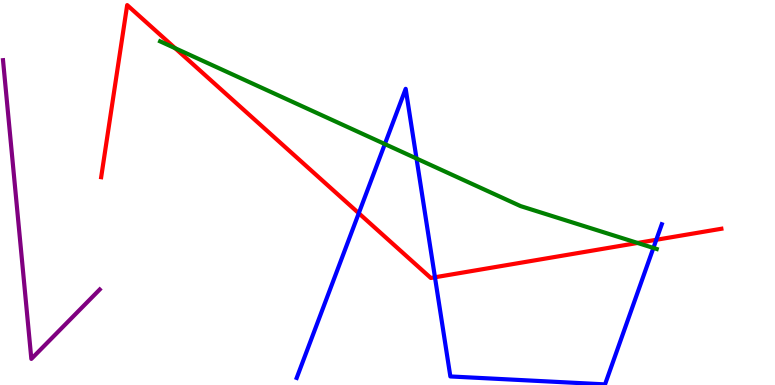[{'lines': ['blue', 'red'], 'intersections': [{'x': 4.63, 'y': 4.46}, {'x': 5.61, 'y': 2.8}, {'x': 8.47, 'y': 3.77}]}, {'lines': ['green', 'red'], 'intersections': [{'x': 2.26, 'y': 8.75}, {'x': 8.23, 'y': 3.69}]}, {'lines': ['purple', 'red'], 'intersections': []}, {'lines': ['blue', 'green'], 'intersections': [{'x': 4.97, 'y': 6.26}, {'x': 5.37, 'y': 5.88}, {'x': 8.43, 'y': 3.56}]}, {'lines': ['blue', 'purple'], 'intersections': []}, {'lines': ['green', 'purple'], 'intersections': []}]